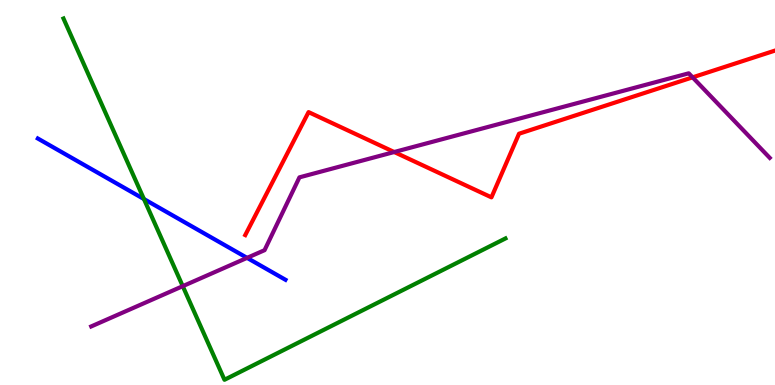[{'lines': ['blue', 'red'], 'intersections': []}, {'lines': ['green', 'red'], 'intersections': []}, {'lines': ['purple', 'red'], 'intersections': [{'x': 5.09, 'y': 6.05}, {'x': 8.94, 'y': 7.99}]}, {'lines': ['blue', 'green'], 'intersections': [{'x': 1.86, 'y': 4.83}]}, {'lines': ['blue', 'purple'], 'intersections': [{'x': 3.19, 'y': 3.3}]}, {'lines': ['green', 'purple'], 'intersections': [{'x': 2.36, 'y': 2.57}]}]